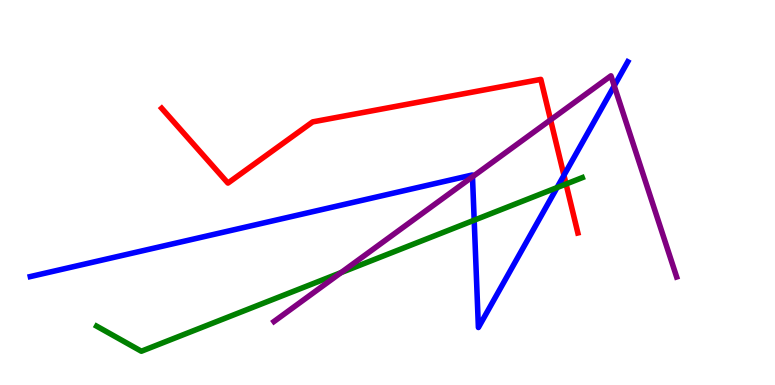[{'lines': ['blue', 'red'], 'intersections': [{'x': 7.28, 'y': 5.45}]}, {'lines': ['green', 'red'], 'intersections': [{'x': 7.3, 'y': 5.22}]}, {'lines': ['purple', 'red'], 'intersections': [{'x': 7.1, 'y': 6.89}]}, {'lines': ['blue', 'green'], 'intersections': [{'x': 6.12, 'y': 4.28}, {'x': 7.19, 'y': 5.13}]}, {'lines': ['blue', 'purple'], 'intersections': [{'x': 6.1, 'y': 5.41}, {'x': 7.93, 'y': 7.77}]}, {'lines': ['green', 'purple'], 'intersections': [{'x': 4.4, 'y': 2.92}]}]